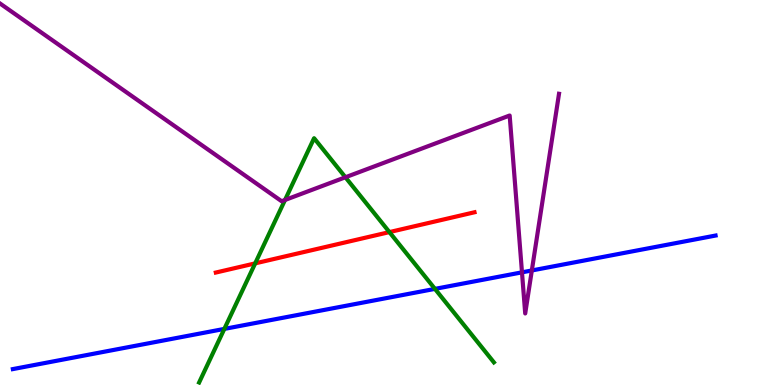[{'lines': ['blue', 'red'], 'intersections': []}, {'lines': ['green', 'red'], 'intersections': [{'x': 3.29, 'y': 3.16}, {'x': 5.02, 'y': 3.97}]}, {'lines': ['purple', 'red'], 'intersections': []}, {'lines': ['blue', 'green'], 'intersections': [{'x': 2.89, 'y': 1.46}, {'x': 5.61, 'y': 2.5}]}, {'lines': ['blue', 'purple'], 'intersections': [{'x': 6.74, 'y': 2.93}, {'x': 6.86, 'y': 2.97}]}, {'lines': ['green', 'purple'], 'intersections': [{'x': 3.68, 'y': 4.81}, {'x': 4.46, 'y': 5.4}]}]